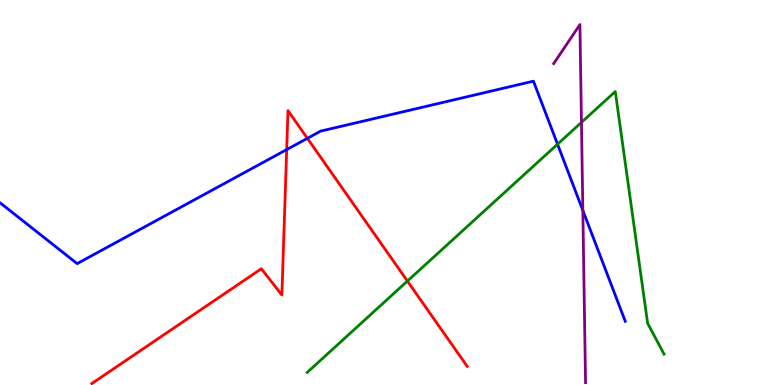[{'lines': ['blue', 'red'], 'intersections': [{'x': 3.7, 'y': 6.11}, {'x': 3.97, 'y': 6.41}]}, {'lines': ['green', 'red'], 'intersections': [{'x': 5.26, 'y': 2.7}]}, {'lines': ['purple', 'red'], 'intersections': []}, {'lines': ['blue', 'green'], 'intersections': [{'x': 7.19, 'y': 6.25}]}, {'lines': ['blue', 'purple'], 'intersections': [{'x': 7.52, 'y': 4.54}]}, {'lines': ['green', 'purple'], 'intersections': [{'x': 7.5, 'y': 6.82}]}]